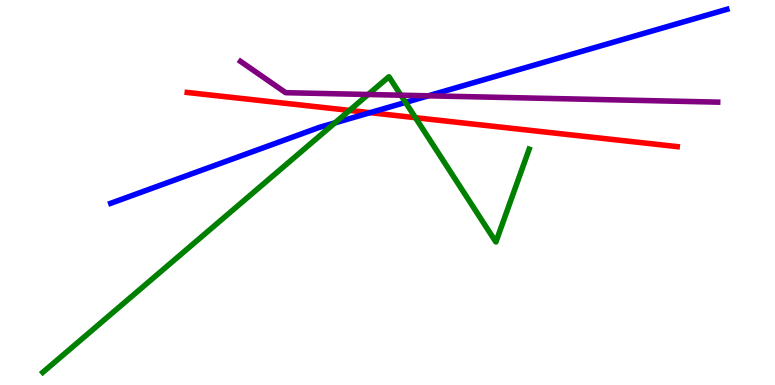[{'lines': ['blue', 'red'], 'intersections': [{'x': 4.78, 'y': 7.07}]}, {'lines': ['green', 'red'], 'intersections': [{'x': 4.51, 'y': 7.13}, {'x': 5.36, 'y': 6.94}]}, {'lines': ['purple', 'red'], 'intersections': []}, {'lines': ['blue', 'green'], 'intersections': [{'x': 4.32, 'y': 6.81}, {'x': 5.23, 'y': 7.34}]}, {'lines': ['blue', 'purple'], 'intersections': [{'x': 5.53, 'y': 7.51}]}, {'lines': ['green', 'purple'], 'intersections': [{'x': 4.75, 'y': 7.55}, {'x': 5.17, 'y': 7.53}]}]